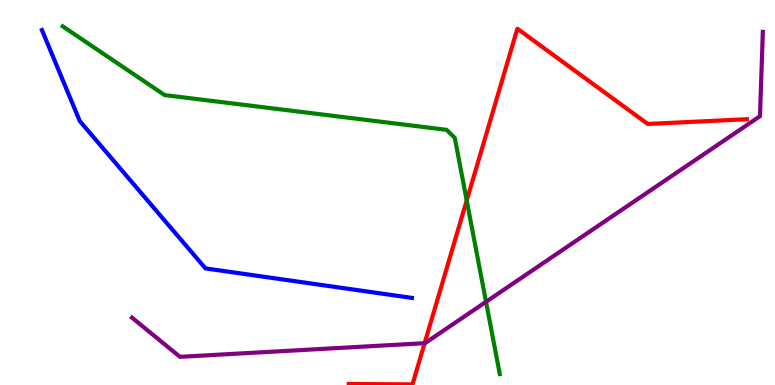[{'lines': ['blue', 'red'], 'intersections': []}, {'lines': ['green', 'red'], 'intersections': [{'x': 6.02, 'y': 4.79}]}, {'lines': ['purple', 'red'], 'intersections': [{'x': 5.48, 'y': 1.09}]}, {'lines': ['blue', 'green'], 'intersections': []}, {'lines': ['blue', 'purple'], 'intersections': []}, {'lines': ['green', 'purple'], 'intersections': [{'x': 6.27, 'y': 2.16}]}]